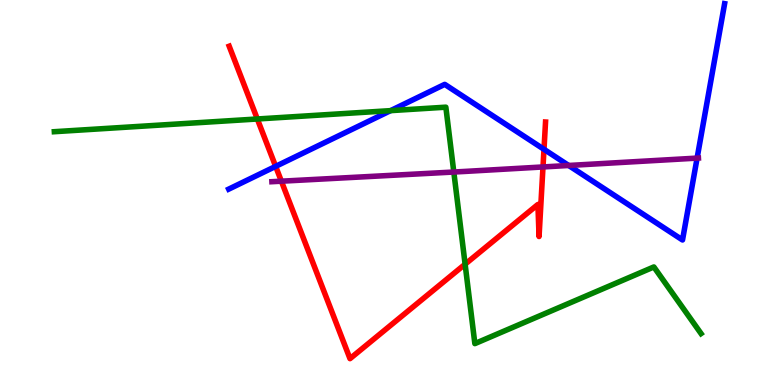[{'lines': ['blue', 'red'], 'intersections': [{'x': 3.56, 'y': 5.68}, {'x': 7.02, 'y': 6.12}]}, {'lines': ['green', 'red'], 'intersections': [{'x': 3.32, 'y': 6.91}, {'x': 6.0, 'y': 3.14}]}, {'lines': ['purple', 'red'], 'intersections': [{'x': 3.63, 'y': 5.29}, {'x': 7.01, 'y': 5.66}]}, {'lines': ['blue', 'green'], 'intersections': [{'x': 5.04, 'y': 7.13}]}, {'lines': ['blue', 'purple'], 'intersections': [{'x': 7.34, 'y': 5.7}, {'x': 8.99, 'y': 5.89}]}, {'lines': ['green', 'purple'], 'intersections': [{'x': 5.86, 'y': 5.53}]}]